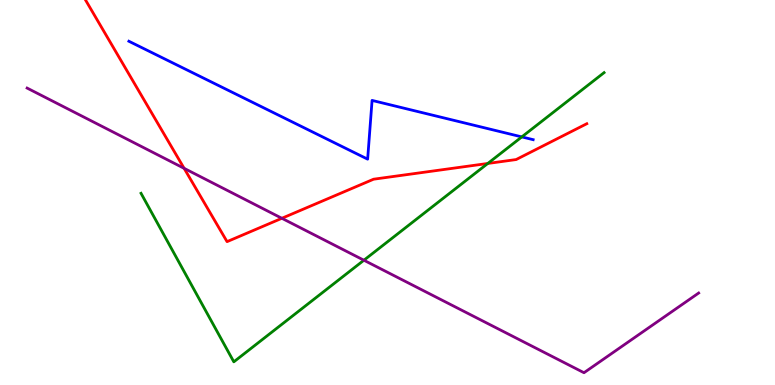[{'lines': ['blue', 'red'], 'intersections': []}, {'lines': ['green', 'red'], 'intersections': [{'x': 6.29, 'y': 5.75}]}, {'lines': ['purple', 'red'], 'intersections': [{'x': 2.38, 'y': 5.63}, {'x': 3.64, 'y': 4.33}]}, {'lines': ['blue', 'green'], 'intersections': [{'x': 6.73, 'y': 6.44}]}, {'lines': ['blue', 'purple'], 'intersections': []}, {'lines': ['green', 'purple'], 'intersections': [{'x': 4.7, 'y': 3.24}]}]